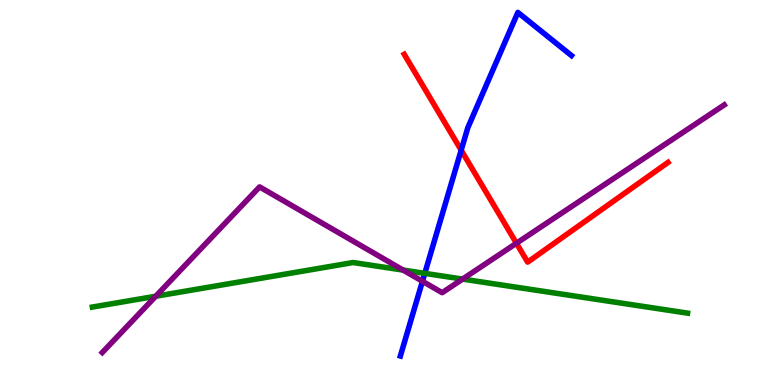[{'lines': ['blue', 'red'], 'intersections': [{'x': 5.95, 'y': 6.1}]}, {'lines': ['green', 'red'], 'intersections': []}, {'lines': ['purple', 'red'], 'intersections': [{'x': 6.66, 'y': 3.68}]}, {'lines': ['blue', 'green'], 'intersections': [{'x': 5.48, 'y': 2.9}]}, {'lines': ['blue', 'purple'], 'intersections': [{'x': 5.45, 'y': 2.69}]}, {'lines': ['green', 'purple'], 'intersections': [{'x': 2.01, 'y': 2.31}, {'x': 5.2, 'y': 2.98}, {'x': 5.97, 'y': 2.75}]}]